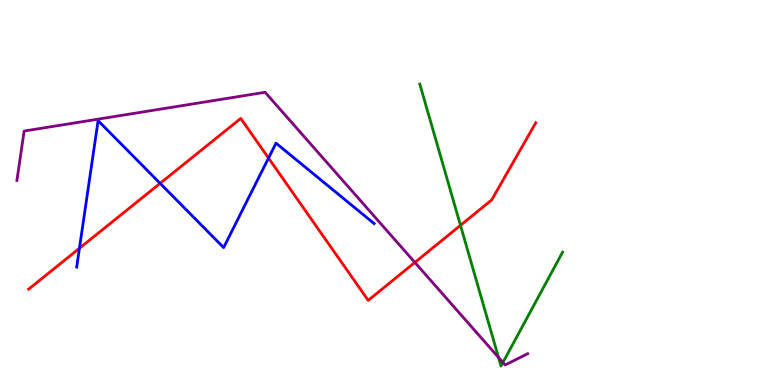[{'lines': ['blue', 'red'], 'intersections': [{'x': 1.02, 'y': 3.55}, {'x': 2.07, 'y': 5.24}, {'x': 3.46, 'y': 5.89}]}, {'lines': ['green', 'red'], 'intersections': [{'x': 5.94, 'y': 4.15}]}, {'lines': ['purple', 'red'], 'intersections': [{'x': 5.35, 'y': 3.18}]}, {'lines': ['blue', 'green'], 'intersections': []}, {'lines': ['blue', 'purple'], 'intersections': []}, {'lines': ['green', 'purple'], 'intersections': [{'x': 6.43, 'y': 0.715}, {'x': 6.49, 'y': 0.585}]}]